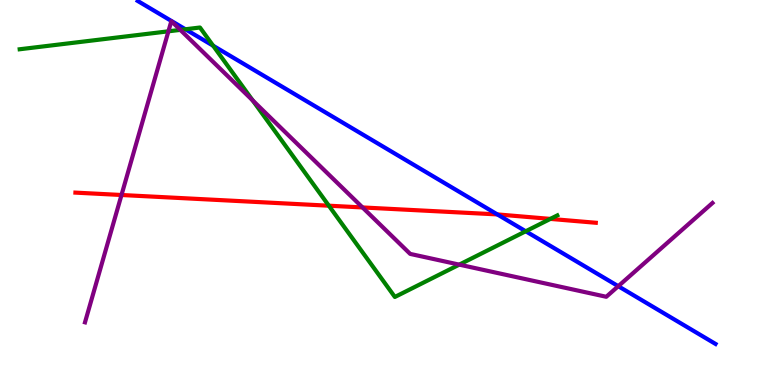[{'lines': ['blue', 'red'], 'intersections': [{'x': 6.42, 'y': 4.43}]}, {'lines': ['green', 'red'], 'intersections': [{'x': 4.24, 'y': 4.66}, {'x': 7.1, 'y': 4.31}]}, {'lines': ['purple', 'red'], 'intersections': [{'x': 1.57, 'y': 4.94}, {'x': 4.68, 'y': 4.61}]}, {'lines': ['blue', 'green'], 'intersections': [{'x': 2.39, 'y': 9.24}, {'x': 2.75, 'y': 8.81}, {'x': 6.78, 'y': 3.99}]}, {'lines': ['blue', 'purple'], 'intersections': [{'x': 7.98, 'y': 2.57}]}, {'lines': ['green', 'purple'], 'intersections': [{'x': 2.17, 'y': 9.19}, {'x': 2.33, 'y': 9.22}, {'x': 3.26, 'y': 7.39}, {'x': 5.93, 'y': 3.13}]}]